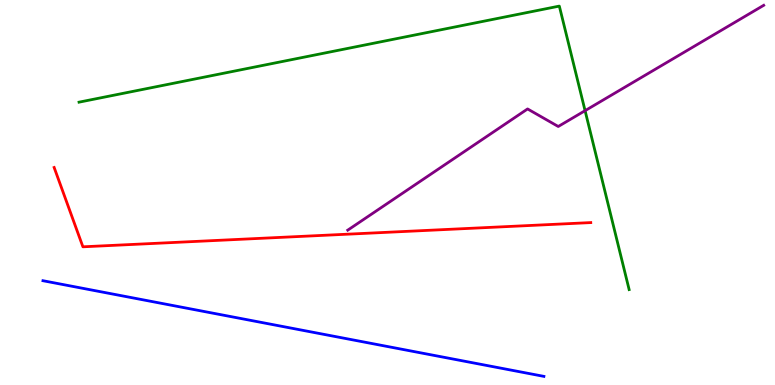[{'lines': ['blue', 'red'], 'intersections': []}, {'lines': ['green', 'red'], 'intersections': []}, {'lines': ['purple', 'red'], 'intersections': []}, {'lines': ['blue', 'green'], 'intersections': []}, {'lines': ['blue', 'purple'], 'intersections': []}, {'lines': ['green', 'purple'], 'intersections': [{'x': 7.55, 'y': 7.13}]}]